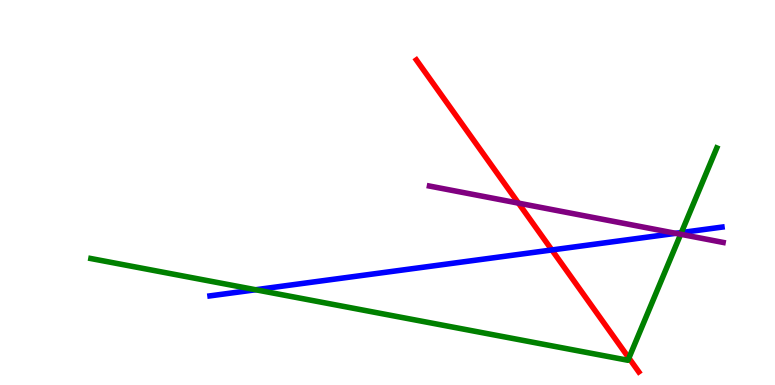[{'lines': ['blue', 'red'], 'intersections': [{'x': 7.12, 'y': 3.51}]}, {'lines': ['green', 'red'], 'intersections': [{'x': 8.11, 'y': 0.701}]}, {'lines': ['purple', 'red'], 'intersections': [{'x': 6.69, 'y': 4.72}]}, {'lines': ['blue', 'green'], 'intersections': [{'x': 3.3, 'y': 2.47}, {'x': 8.79, 'y': 3.96}]}, {'lines': ['blue', 'purple'], 'intersections': [{'x': 8.72, 'y': 3.94}]}, {'lines': ['green', 'purple'], 'intersections': [{'x': 8.78, 'y': 3.91}]}]